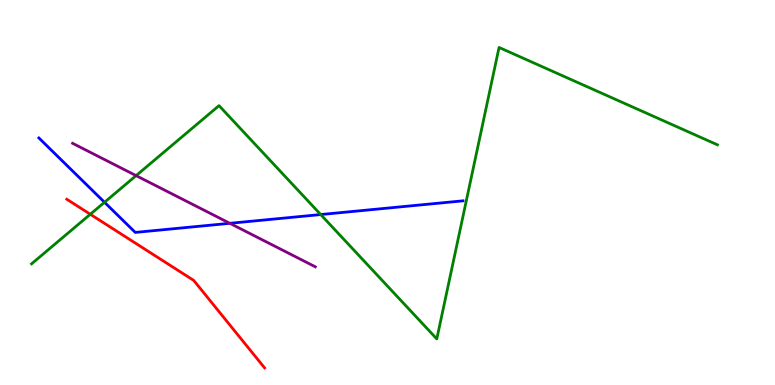[{'lines': ['blue', 'red'], 'intersections': []}, {'lines': ['green', 'red'], 'intersections': [{'x': 1.17, 'y': 4.43}]}, {'lines': ['purple', 'red'], 'intersections': []}, {'lines': ['blue', 'green'], 'intersections': [{'x': 1.35, 'y': 4.75}, {'x': 4.14, 'y': 4.43}]}, {'lines': ['blue', 'purple'], 'intersections': [{'x': 2.97, 'y': 4.2}]}, {'lines': ['green', 'purple'], 'intersections': [{'x': 1.76, 'y': 5.44}]}]